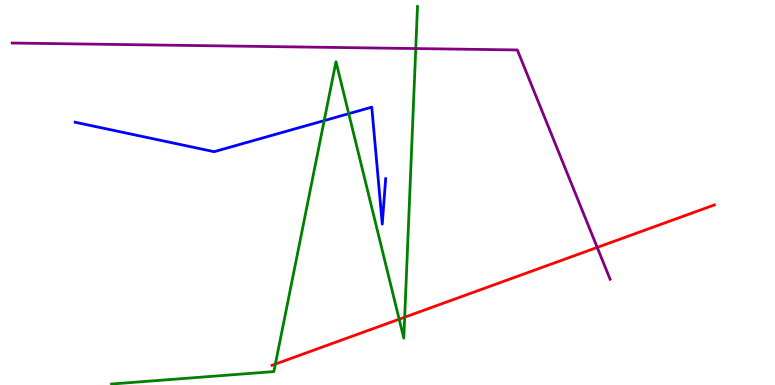[{'lines': ['blue', 'red'], 'intersections': []}, {'lines': ['green', 'red'], 'intersections': [{'x': 3.55, 'y': 0.543}, {'x': 5.15, 'y': 1.71}, {'x': 5.22, 'y': 1.76}]}, {'lines': ['purple', 'red'], 'intersections': [{'x': 7.71, 'y': 3.57}]}, {'lines': ['blue', 'green'], 'intersections': [{'x': 4.18, 'y': 6.87}, {'x': 4.5, 'y': 7.05}]}, {'lines': ['blue', 'purple'], 'intersections': []}, {'lines': ['green', 'purple'], 'intersections': [{'x': 5.36, 'y': 8.74}]}]